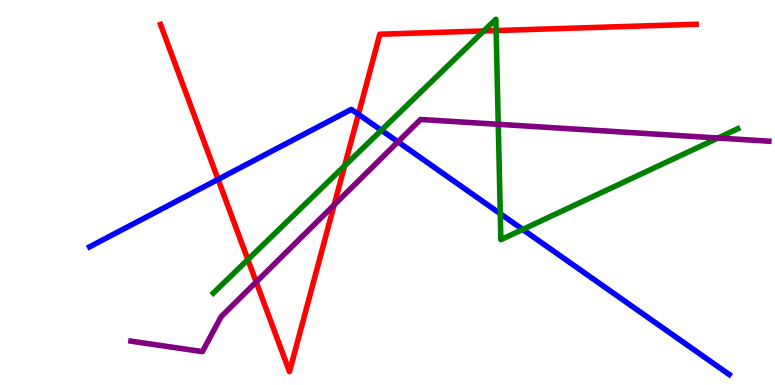[{'lines': ['blue', 'red'], 'intersections': [{'x': 2.81, 'y': 5.34}, {'x': 4.62, 'y': 7.03}]}, {'lines': ['green', 'red'], 'intersections': [{'x': 3.2, 'y': 3.26}, {'x': 4.45, 'y': 5.69}, {'x': 6.24, 'y': 9.2}, {'x': 6.4, 'y': 9.21}]}, {'lines': ['purple', 'red'], 'intersections': [{'x': 3.31, 'y': 2.68}, {'x': 4.31, 'y': 4.68}]}, {'lines': ['blue', 'green'], 'intersections': [{'x': 4.92, 'y': 6.62}, {'x': 6.46, 'y': 4.45}, {'x': 6.74, 'y': 4.04}]}, {'lines': ['blue', 'purple'], 'intersections': [{'x': 5.13, 'y': 6.32}]}, {'lines': ['green', 'purple'], 'intersections': [{'x': 6.43, 'y': 6.77}, {'x': 9.26, 'y': 6.42}]}]